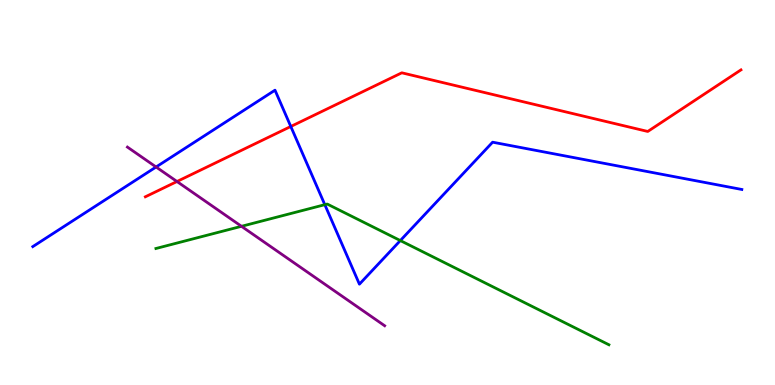[{'lines': ['blue', 'red'], 'intersections': [{'x': 3.75, 'y': 6.71}]}, {'lines': ['green', 'red'], 'intersections': []}, {'lines': ['purple', 'red'], 'intersections': [{'x': 2.28, 'y': 5.29}]}, {'lines': ['blue', 'green'], 'intersections': [{'x': 4.19, 'y': 4.68}, {'x': 5.17, 'y': 3.75}]}, {'lines': ['blue', 'purple'], 'intersections': [{'x': 2.01, 'y': 5.66}]}, {'lines': ['green', 'purple'], 'intersections': [{'x': 3.12, 'y': 4.12}]}]